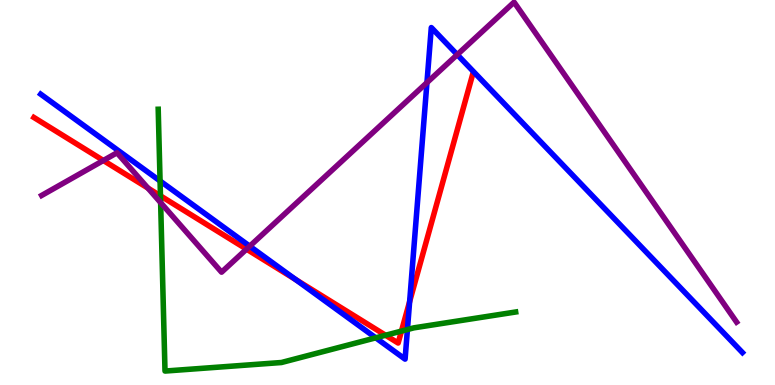[{'lines': ['blue', 'red'], 'intersections': [{'x': 3.82, 'y': 2.74}, {'x': 5.29, 'y': 2.17}]}, {'lines': ['green', 'red'], 'intersections': [{'x': 2.07, 'y': 4.91}, {'x': 4.98, 'y': 1.29}, {'x': 5.18, 'y': 1.4}]}, {'lines': ['purple', 'red'], 'intersections': [{'x': 1.33, 'y': 5.83}, {'x': 1.91, 'y': 5.12}, {'x': 3.18, 'y': 3.53}]}, {'lines': ['blue', 'green'], 'intersections': [{'x': 2.07, 'y': 5.3}, {'x': 4.85, 'y': 1.23}, {'x': 5.26, 'y': 1.44}]}, {'lines': ['blue', 'purple'], 'intersections': [{'x': 3.22, 'y': 3.61}, {'x': 5.51, 'y': 7.85}, {'x': 5.9, 'y': 8.58}]}, {'lines': ['green', 'purple'], 'intersections': [{'x': 2.07, 'y': 4.74}]}]